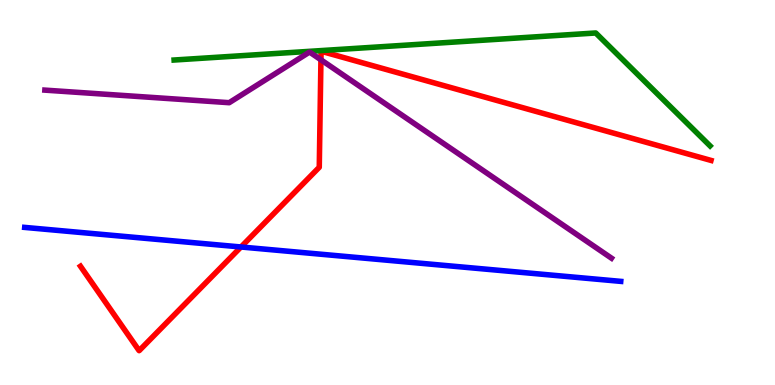[{'lines': ['blue', 'red'], 'intersections': [{'x': 3.11, 'y': 3.58}]}, {'lines': ['green', 'red'], 'intersections': []}, {'lines': ['purple', 'red'], 'intersections': [{'x': 4.14, 'y': 8.45}]}, {'lines': ['blue', 'green'], 'intersections': []}, {'lines': ['blue', 'purple'], 'intersections': []}, {'lines': ['green', 'purple'], 'intersections': []}]